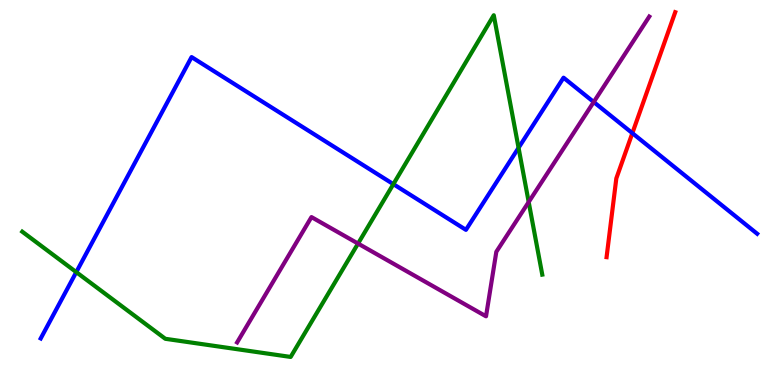[{'lines': ['blue', 'red'], 'intersections': [{'x': 8.16, 'y': 6.54}]}, {'lines': ['green', 'red'], 'intersections': []}, {'lines': ['purple', 'red'], 'intersections': []}, {'lines': ['blue', 'green'], 'intersections': [{'x': 0.984, 'y': 2.93}, {'x': 5.08, 'y': 5.22}, {'x': 6.69, 'y': 6.16}]}, {'lines': ['blue', 'purple'], 'intersections': [{'x': 7.66, 'y': 7.35}]}, {'lines': ['green', 'purple'], 'intersections': [{'x': 4.62, 'y': 3.67}, {'x': 6.82, 'y': 4.75}]}]